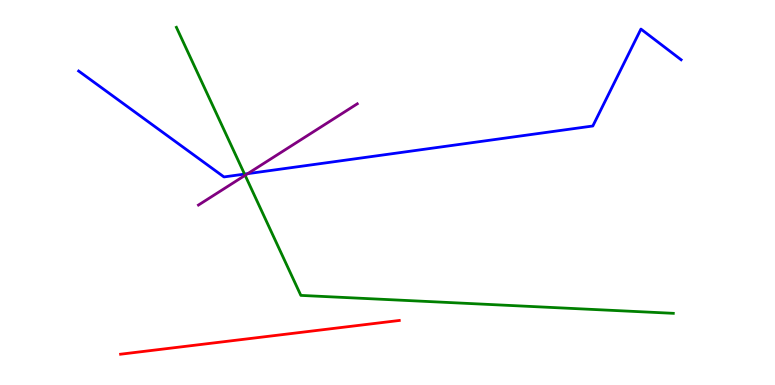[{'lines': ['blue', 'red'], 'intersections': []}, {'lines': ['green', 'red'], 'intersections': []}, {'lines': ['purple', 'red'], 'intersections': []}, {'lines': ['blue', 'green'], 'intersections': [{'x': 3.16, 'y': 5.48}]}, {'lines': ['blue', 'purple'], 'intersections': [{'x': 3.2, 'y': 5.49}]}, {'lines': ['green', 'purple'], 'intersections': [{'x': 3.16, 'y': 5.45}]}]